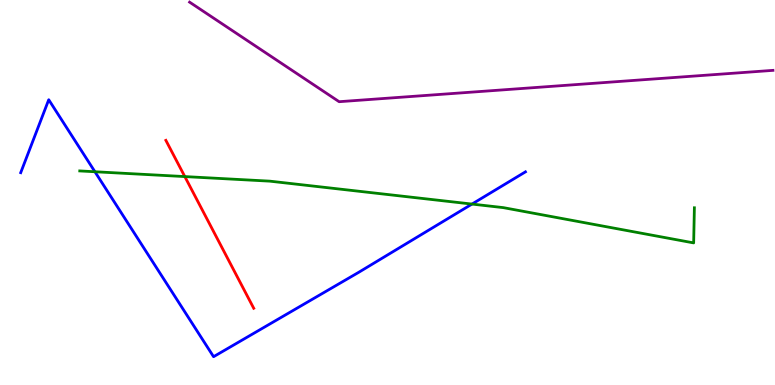[{'lines': ['blue', 'red'], 'intersections': []}, {'lines': ['green', 'red'], 'intersections': [{'x': 2.38, 'y': 5.41}]}, {'lines': ['purple', 'red'], 'intersections': []}, {'lines': ['blue', 'green'], 'intersections': [{'x': 1.22, 'y': 5.54}, {'x': 6.09, 'y': 4.7}]}, {'lines': ['blue', 'purple'], 'intersections': []}, {'lines': ['green', 'purple'], 'intersections': []}]